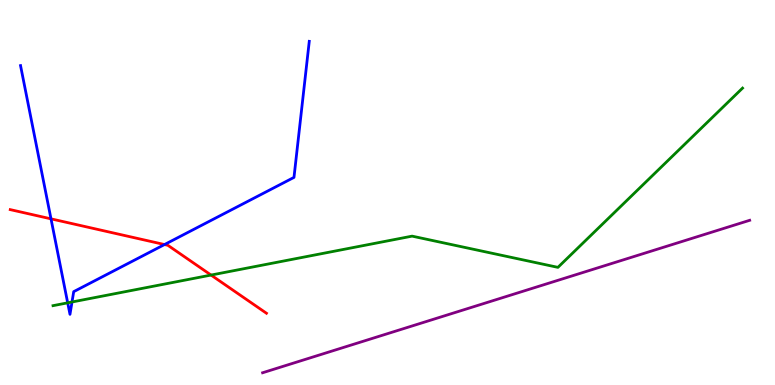[{'lines': ['blue', 'red'], 'intersections': [{'x': 0.658, 'y': 4.32}, {'x': 2.12, 'y': 3.65}]}, {'lines': ['green', 'red'], 'intersections': [{'x': 2.72, 'y': 2.86}]}, {'lines': ['purple', 'red'], 'intersections': []}, {'lines': ['blue', 'green'], 'intersections': [{'x': 0.873, 'y': 2.13}, {'x': 0.929, 'y': 2.16}]}, {'lines': ['blue', 'purple'], 'intersections': []}, {'lines': ['green', 'purple'], 'intersections': []}]